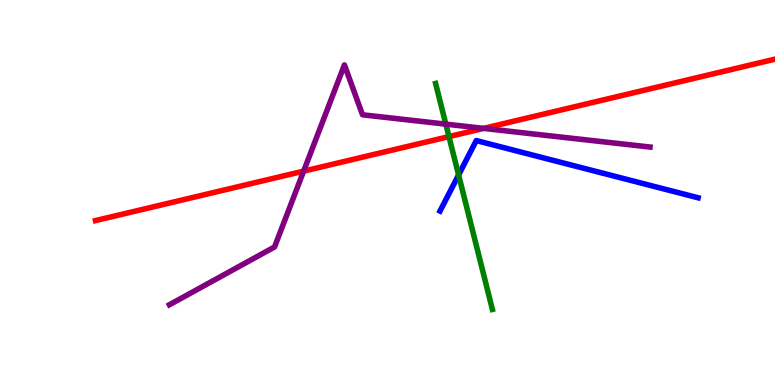[{'lines': ['blue', 'red'], 'intersections': []}, {'lines': ['green', 'red'], 'intersections': [{'x': 5.79, 'y': 6.45}]}, {'lines': ['purple', 'red'], 'intersections': [{'x': 3.92, 'y': 5.55}, {'x': 6.24, 'y': 6.67}]}, {'lines': ['blue', 'green'], 'intersections': [{'x': 5.92, 'y': 5.46}]}, {'lines': ['blue', 'purple'], 'intersections': []}, {'lines': ['green', 'purple'], 'intersections': [{'x': 5.75, 'y': 6.78}]}]